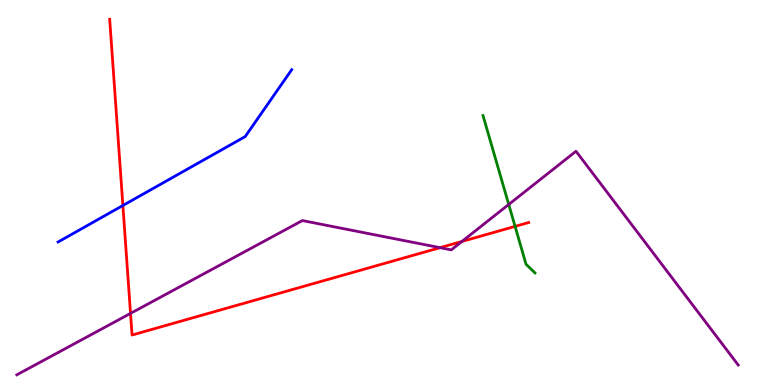[{'lines': ['blue', 'red'], 'intersections': [{'x': 1.59, 'y': 4.66}]}, {'lines': ['green', 'red'], 'intersections': [{'x': 6.65, 'y': 4.12}]}, {'lines': ['purple', 'red'], 'intersections': [{'x': 1.68, 'y': 1.86}, {'x': 5.68, 'y': 3.57}, {'x': 5.96, 'y': 3.73}]}, {'lines': ['blue', 'green'], 'intersections': []}, {'lines': ['blue', 'purple'], 'intersections': []}, {'lines': ['green', 'purple'], 'intersections': [{'x': 6.56, 'y': 4.69}]}]